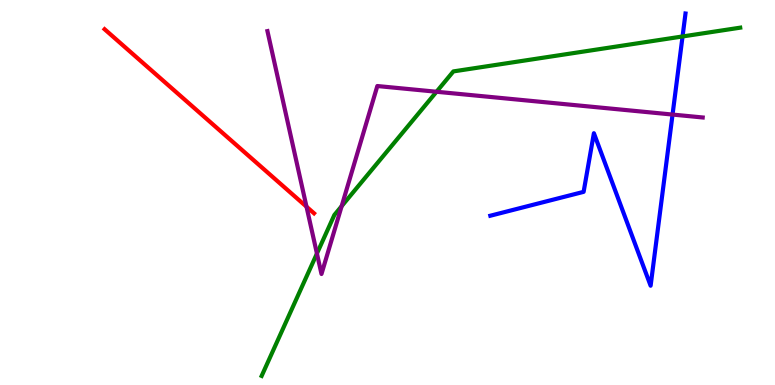[{'lines': ['blue', 'red'], 'intersections': []}, {'lines': ['green', 'red'], 'intersections': []}, {'lines': ['purple', 'red'], 'intersections': [{'x': 3.95, 'y': 4.63}]}, {'lines': ['blue', 'green'], 'intersections': [{'x': 8.81, 'y': 9.05}]}, {'lines': ['blue', 'purple'], 'intersections': [{'x': 8.68, 'y': 7.02}]}, {'lines': ['green', 'purple'], 'intersections': [{'x': 4.09, 'y': 3.41}, {'x': 4.41, 'y': 4.65}, {'x': 5.63, 'y': 7.62}]}]